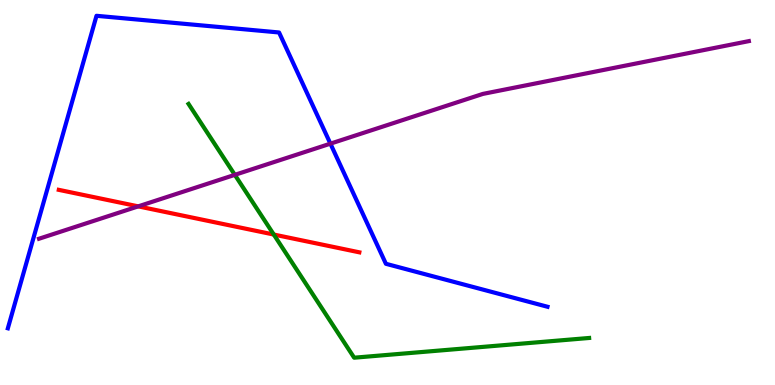[{'lines': ['blue', 'red'], 'intersections': []}, {'lines': ['green', 'red'], 'intersections': [{'x': 3.53, 'y': 3.91}]}, {'lines': ['purple', 'red'], 'intersections': [{'x': 1.78, 'y': 4.64}]}, {'lines': ['blue', 'green'], 'intersections': []}, {'lines': ['blue', 'purple'], 'intersections': [{'x': 4.26, 'y': 6.27}]}, {'lines': ['green', 'purple'], 'intersections': [{'x': 3.03, 'y': 5.46}]}]